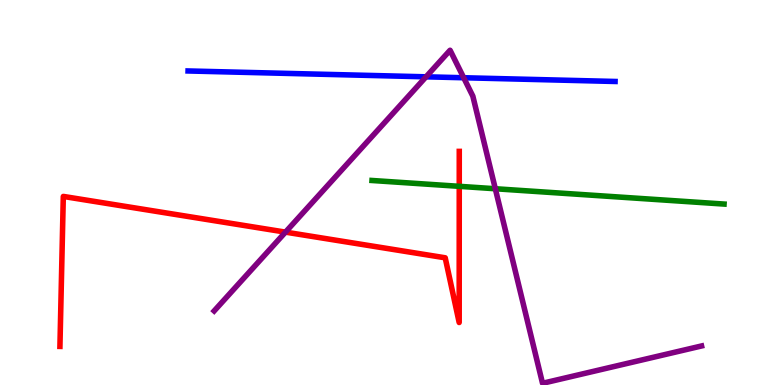[{'lines': ['blue', 'red'], 'intersections': []}, {'lines': ['green', 'red'], 'intersections': [{'x': 5.93, 'y': 5.16}]}, {'lines': ['purple', 'red'], 'intersections': [{'x': 3.68, 'y': 3.97}]}, {'lines': ['blue', 'green'], 'intersections': []}, {'lines': ['blue', 'purple'], 'intersections': [{'x': 5.5, 'y': 8.0}, {'x': 5.98, 'y': 7.98}]}, {'lines': ['green', 'purple'], 'intersections': [{'x': 6.39, 'y': 5.1}]}]